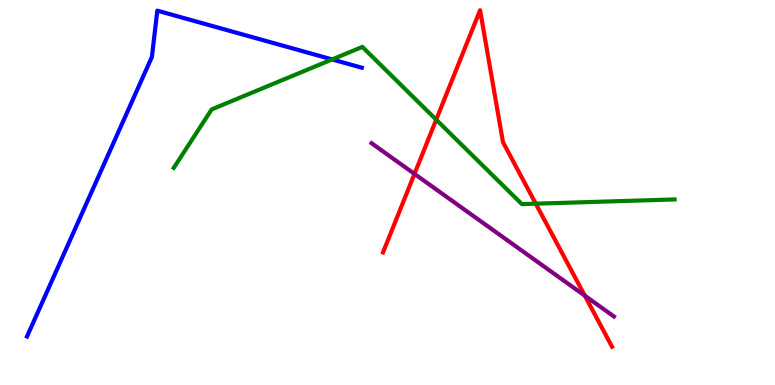[{'lines': ['blue', 'red'], 'intersections': []}, {'lines': ['green', 'red'], 'intersections': [{'x': 5.63, 'y': 6.89}, {'x': 6.91, 'y': 4.71}]}, {'lines': ['purple', 'red'], 'intersections': [{'x': 5.35, 'y': 5.48}, {'x': 7.55, 'y': 2.32}]}, {'lines': ['blue', 'green'], 'intersections': [{'x': 4.29, 'y': 8.46}]}, {'lines': ['blue', 'purple'], 'intersections': []}, {'lines': ['green', 'purple'], 'intersections': []}]